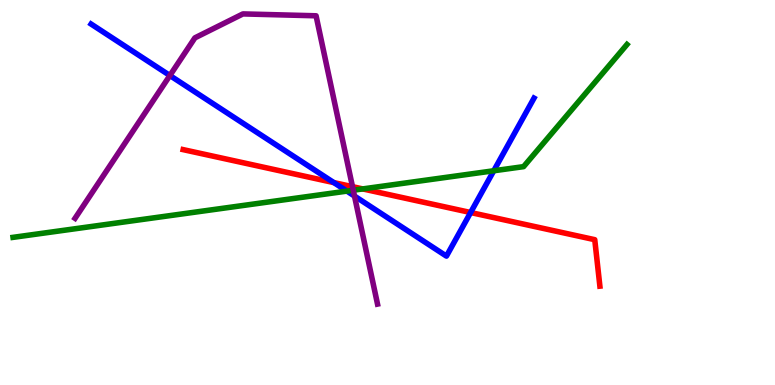[{'lines': ['blue', 'red'], 'intersections': [{'x': 4.31, 'y': 5.26}, {'x': 6.07, 'y': 4.48}]}, {'lines': ['green', 'red'], 'intersections': [{'x': 4.68, 'y': 5.09}]}, {'lines': ['purple', 'red'], 'intersections': [{'x': 4.55, 'y': 5.15}]}, {'lines': ['blue', 'green'], 'intersections': [{'x': 4.48, 'y': 5.04}, {'x': 6.37, 'y': 5.56}]}, {'lines': ['blue', 'purple'], 'intersections': [{'x': 2.19, 'y': 8.04}, {'x': 4.57, 'y': 4.91}]}, {'lines': ['green', 'purple'], 'intersections': [{'x': 4.56, 'y': 5.06}]}]